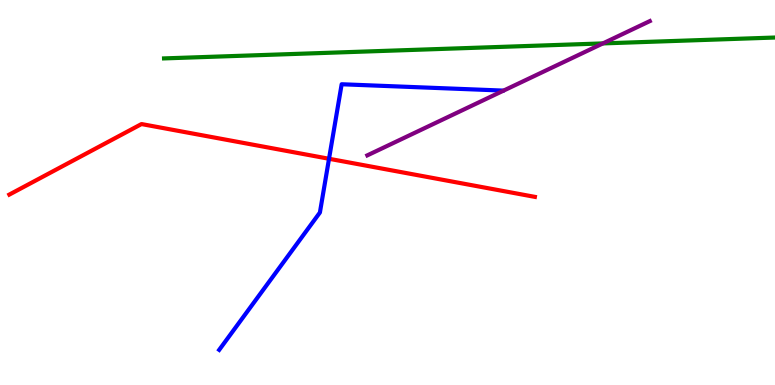[{'lines': ['blue', 'red'], 'intersections': [{'x': 4.25, 'y': 5.88}]}, {'lines': ['green', 'red'], 'intersections': []}, {'lines': ['purple', 'red'], 'intersections': []}, {'lines': ['blue', 'green'], 'intersections': []}, {'lines': ['blue', 'purple'], 'intersections': []}, {'lines': ['green', 'purple'], 'intersections': [{'x': 7.78, 'y': 8.87}]}]